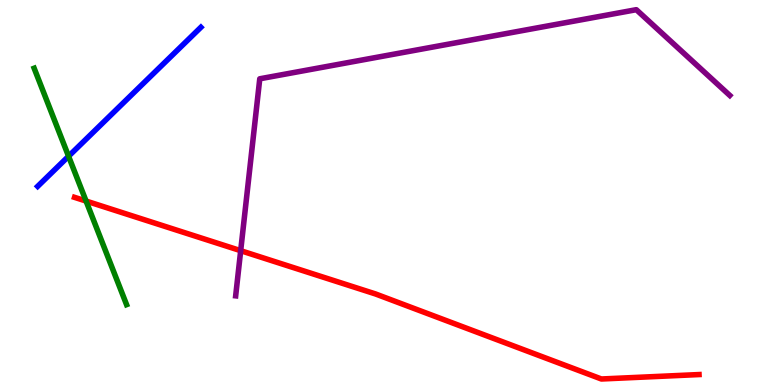[{'lines': ['blue', 'red'], 'intersections': []}, {'lines': ['green', 'red'], 'intersections': [{'x': 1.11, 'y': 4.78}]}, {'lines': ['purple', 'red'], 'intersections': [{'x': 3.11, 'y': 3.49}]}, {'lines': ['blue', 'green'], 'intersections': [{'x': 0.885, 'y': 5.94}]}, {'lines': ['blue', 'purple'], 'intersections': []}, {'lines': ['green', 'purple'], 'intersections': []}]